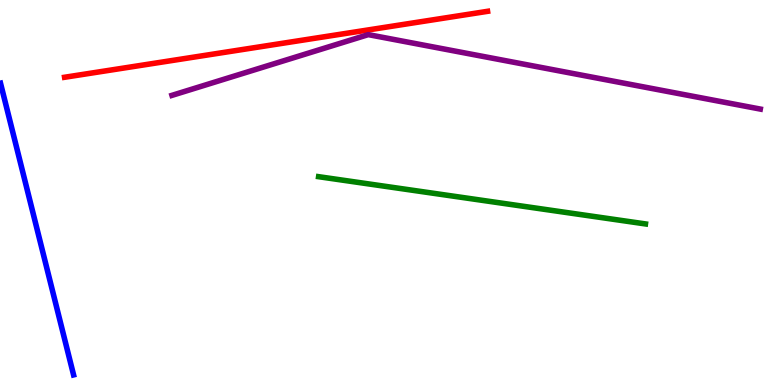[{'lines': ['blue', 'red'], 'intersections': []}, {'lines': ['green', 'red'], 'intersections': []}, {'lines': ['purple', 'red'], 'intersections': []}, {'lines': ['blue', 'green'], 'intersections': []}, {'lines': ['blue', 'purple'], 'intersections': []}, {'lines': ['green', 'purple'], 'intersections': []}]